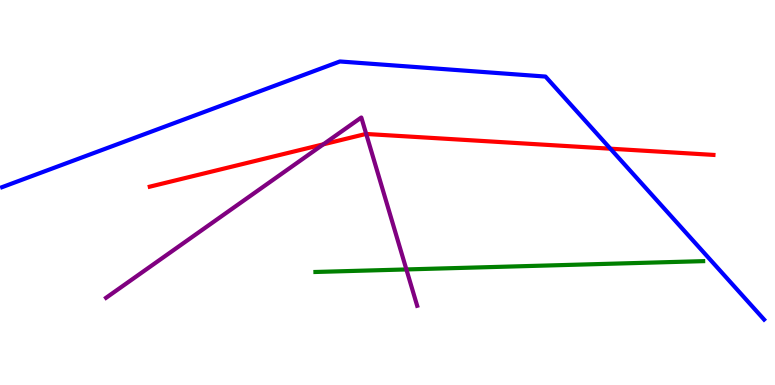[{'lines': ['blue', 'red'], 'intersections': [{'x': 7.88, 'y': 6.14}]}, {'lines': ['green', 'red'], 'intersections': []}, {'lines': ['purple', 'red'], 'intersections': [{'x': 4.17, 'y': 6.25}, {'x': 4.73, 'y': 6.52}]}, {'lines': ['blue', 'green'], 'intersections': []}, {'lines': ['blue', 'purple'], 'intersections': []}, {'lines': ['green', 'purple'], 'intersections': [{'x': 5.24, 'y': 3.0}]}]